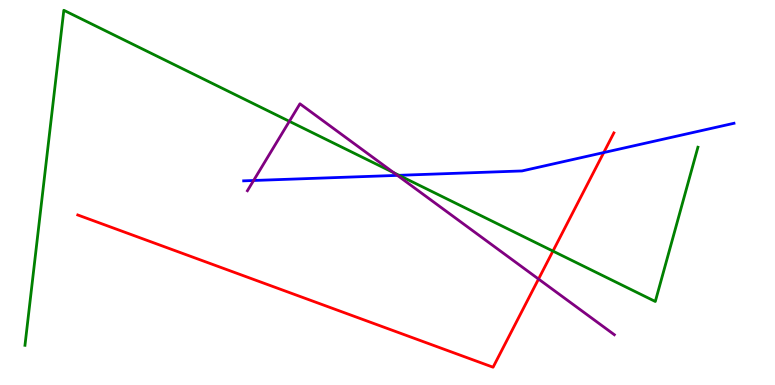[{'lines': ['blue', 'red'], 'intersections': [{'x': 7.79, 'y': 6.04}]}, {'lines': ['green', 'red'], 'intersections': [{'x': 7.13, 'y': 3.48}]}, {'lines': ['purple', 'red'], 'intersections': [{'x': 6.95, 'y': 2.75}]}, {'lines': ['blue', 'green'], 'intersections': [{'x': 5.15, 'y': 5.45}]}, {'lines': ['blue', 'purple'], 'intersections': [{'x': 3.27, 'y': 5.31}, {'x': 5.13, 'y': 5.44}]}, {'lines': ['green', 'purple'], 'intersections': [{'x': 3.73, 'y': 6.85}, {'x': 5.08, 'y': 5.51}]}]